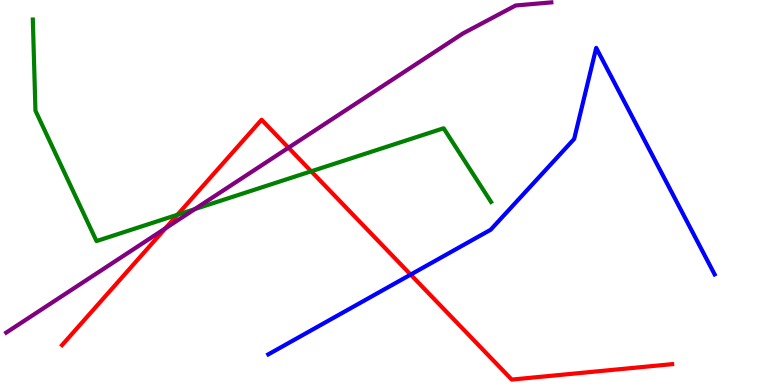[{'lines': ['blue', 'red'], 'intersections': [{'x': 5.3, 'y': 2.87}]}, {'lines': ['green', 'red'], 'intersections': [{'x': 2.29, 'y': 4.42}, {'x': 4.02, 'y': 5.55}]}, {'lines': ['purple', 'red'], 'intersections': [{'x': 2.14, 'y': 4.07}, {'x': 3.72, 'y': 6.16}]}, {'lines': ['blue', 'green'], 'intersections': []}, {'lines': ['blue', 'purple'], 'intersections': []}, {'lines': ['green', 'purple'], 'intersections': [{'x': 2.51, 'y': 4.57}]}]